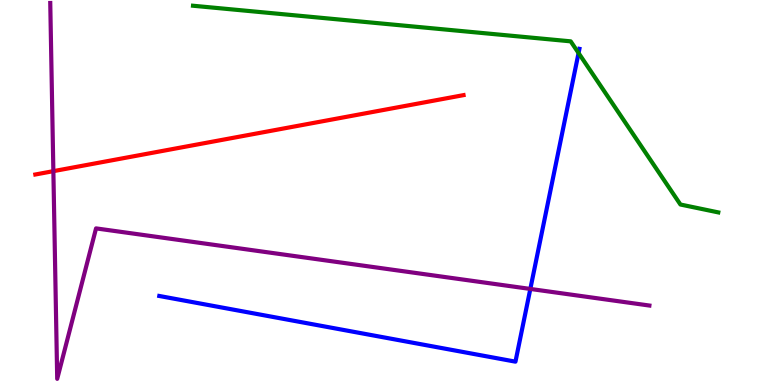[{'lines': ['blue', 'red'], 'intersections': []}, {'lines': ['green', 'red'], 'intersections': []}, {'lines': ['purple', 'red'], 'intersections': [{'x': 0.689, 'y': 5.55}]}, {'lines': ['blue', 'green'], 'intersections': [{'x': 7.47, 'y': 8.62}]}, {'lines': ['blue', 'purple'], 'intersections': [{'x': 6.84, 'y': 2.5}]}, {'lines': ['green', 'purple'], 'intersections': []}]